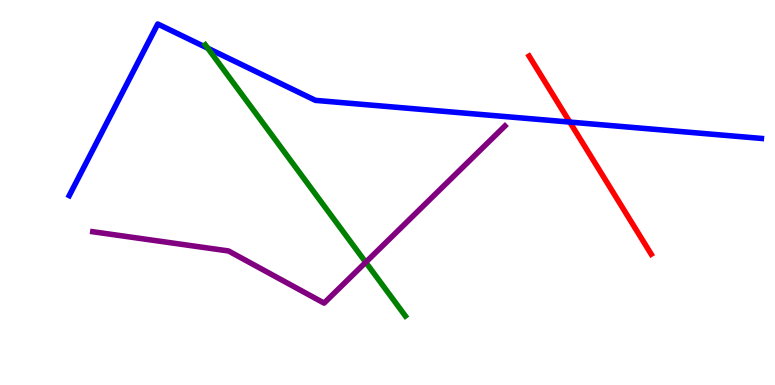[{'lines': ['blue', 'red'], 'intersections': [{'x': 7.35, 'y': 6.83}]}, {'lines': ['green', 'red'], 'intersections': []}, {'lines': ['purple', 'red'], 'intersections': []}, {'lines': ['blue', 'green'], 'intersections': [{'x': 2.68, 'y': 8.75}]}, {'lines': ['blue', 'purple'], 'intersections': []}, {'lines': ['green', 'purple'], 'intersections': [{'x': 4.72, 'y': 3.19}]}]